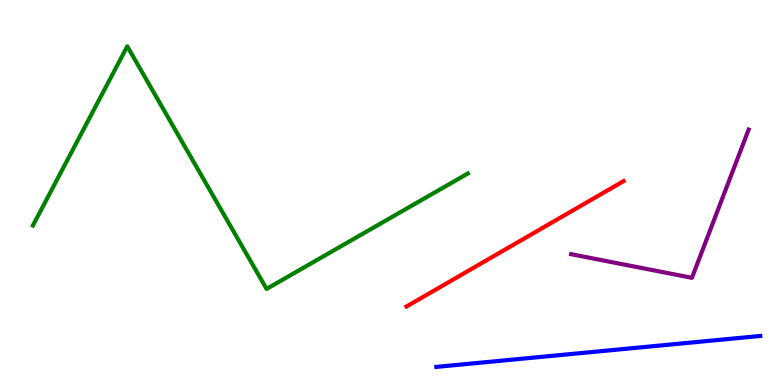[{'lines': ['blue', 'red'], 'intersections': []}, {'lines': ['green', 'red'], 'intersections': []}, {'lines': ['purple', 'red'], 'intersections': []}, {'lines': ['blue', 'green'], 'intersections': []}, {'lines': ['blue', 'purple'], 'intersections': []}, {'lines': ['green', 'purple'], 'intersections': []}]